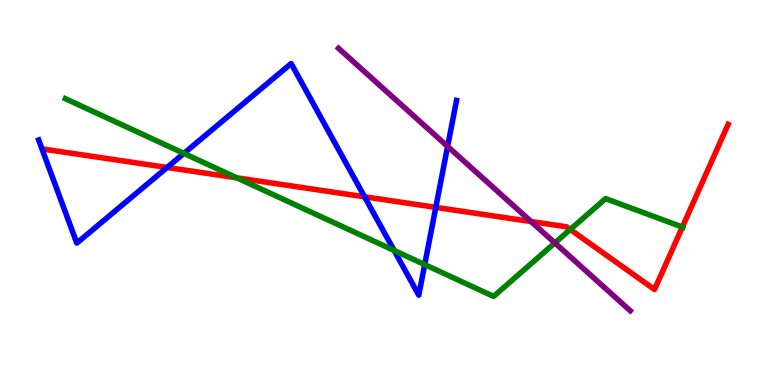[{'lines': ['blue', 'red'], 'intersections': [{'x': 2.16, 'y': 5.65}, {'x': 4.7, 'y': 4.89}, {'x': 5.62, 'y': 4.61}]}, {'lines': ['green', 'red'], 'intersections': [{'x': 3.06, 'y': 5.38}, {'x': 7.36, 'y': 4.04}, {'x': 8.8, 'y': 4.1}]}, {'lines': ['purple', 'red'], 'intersections': [{'x': 6.85, 'y': 4.25}]}, {'lines': ['blue', 'green'], 'intersections': [{'x': 2.37, 'y': 6.02}, {'x': 5.09, 'y': 3.49}, {'x': 5.48, 'y': 3.13}]}, {'lines': ['blue', 'purple'], 'intersections': [{'x': 5.78, 'y': 6.2}]}, {'lines': ['green', 'purple'], 'intersections': [{'x': 7.16, 'y': 3.69}]}]